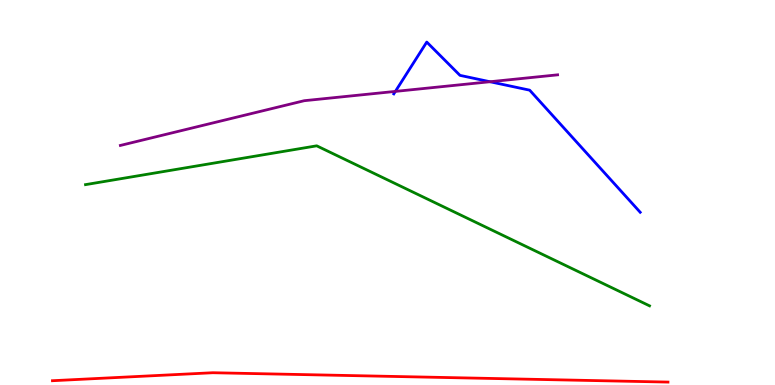[{'lines': ['blue', 'red'], 'intersections': []}, {'lines': ['green', 'red'], 'intersections': []}, {'lines': ['purple', 'red'], 'intersections': []}, {'lines': ['blue', 'green'], 'intersections': []}, {'lines': ['blue', 'purple'], 'intersections': [{'x': 5.1, 'y': 7.63}, {'x': 6.32, 'y': 7.88}]}, {'lines': ['green', 'purple'], 'intersections': []}]